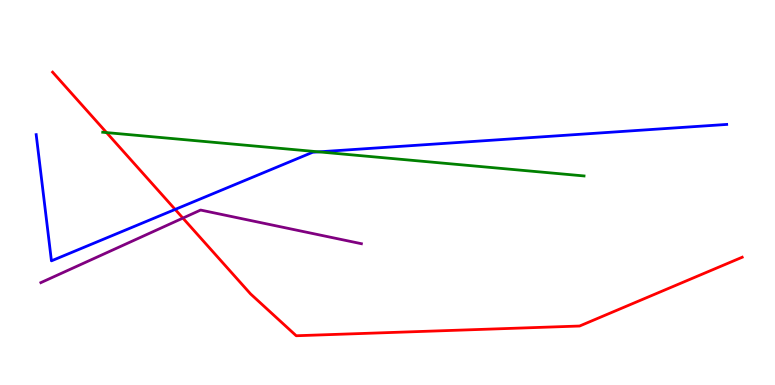[{'lines': ['blue', 'red'], 'intersections': [{'x': 2.26, 'y': 4.56}]}, {'lines': ['green', 'red'], 'intersections': [{'x': 1.38, 'y': 6.56}]}, {'lines': ['purple', 'red'], 'intersections': [{'x': 2.36, 'y': 4.33}]}, {'lines': ['blue', 'green'], 'intersections': [{'x': 4.11, 'y': 6.06}]}, {'lines': ['blue', 'purple'], 'intersections': []}, {'lines': ['green', 'purple'], 'intersections': []}]